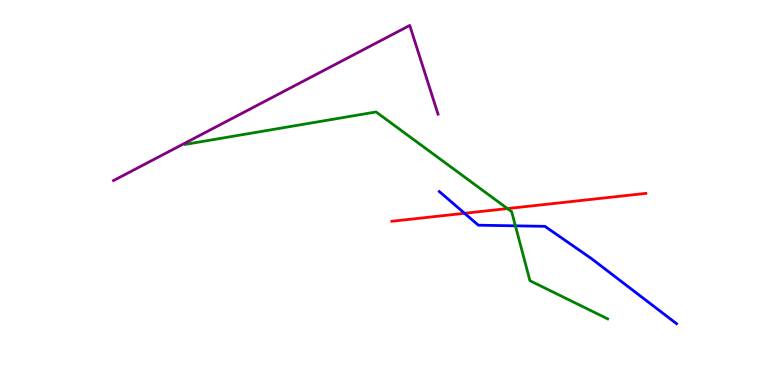[{'lines': ['blue', 'red'], 'intersections': [{'x': 5.99, 'y': 4.46}]}, {'lines': ['green', 'red'], 'intersections': [{'x': 6.55, 'y': 4.58}]}, {'lines': ['purple', 'red'], 'intersections': []}, {'lines': ['blue', 'green'], 'intersections': [{'x': 6.65, 'y': 4.13}]}, {'lines': ['blue', 'purple'], 'intersections': []}, {'lines': ['green', 'purple'], 'intersections': []}]